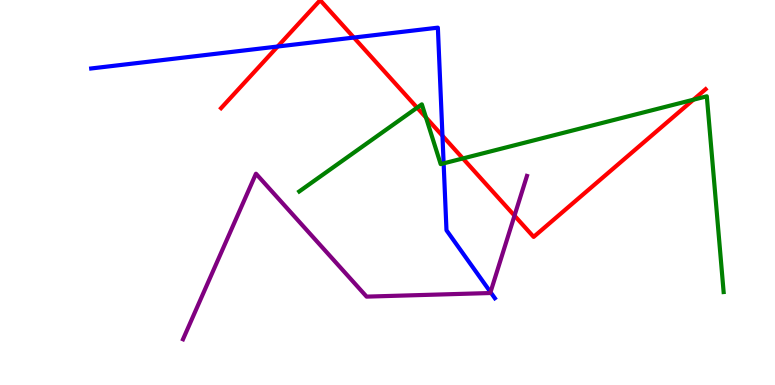[{'lines': ['blue', 'red'], 'intersections': [{'x': 3.58, 'y': 8.79}, {'x': 4.57, 'y': 9.02}, {'x': 5.71, 'y': 6.47}]}, {'lines': ['green', 'red'], 'intersections': [{'x': 5.38, 'y': 7.2}, {'x': 5.5, 'y': 6.95}, {'x': 5.97, 'y': 5.88}, {'x': 8.95, 'y': 7.41}]}, {'lines': ['purple', 'red'], 'intersections': [{'x': 6.64, 'y': 4.4}]}, {'lines': ['blue', 'green'], 'intersections': [{'x': 5.72, 'y': 5.76}]}, {'lines': ['blue', 'purple'], 'intersections': [{'x': 6.33, 'y': 2.41}]}, {'lines': ['green', 'purple'], 'intersections': []}]